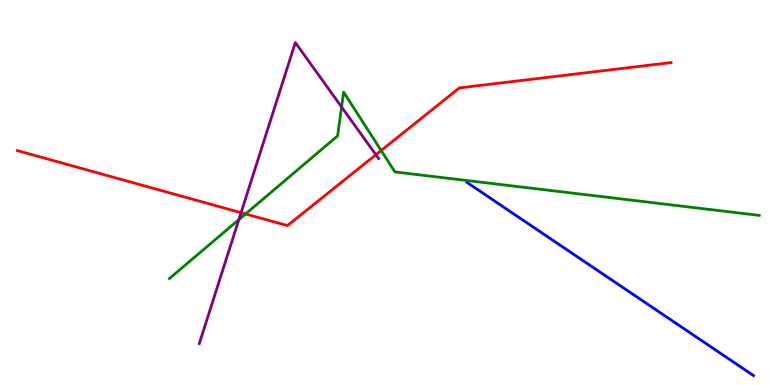[{'lines': ['blue', 'red'], 'intersections': []}, {'lines': ['green', 'red'], 'intersections': [{'x': 3.17, 'y': 4.44}, {'x': 4.92, 'y': 6.09}]}, {'lines': ['purple', 'red'], 'intersections': [{'x': 3.11, 'y': 4.48}, {'x': 4.85, 'y': 5.98}]}, {'lines': ['blue', 'green'], 'intersections': []}, {'lines': ['blue', 'purple'], 'intersections': []}, {'lines': ['green', 'purple'], 'intersections': [{'x': 3.08, 'y': 4.29}, {'x': 4.41, 'y': 7.22}]}]